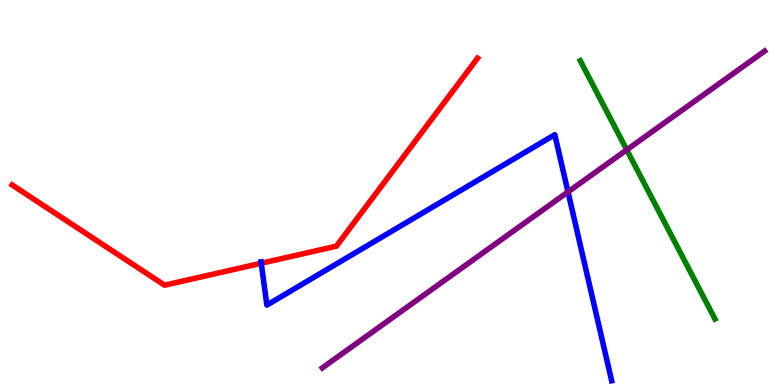[{'lines': ['blue', 'red'], 'intersections': [{'x': 3.37, 'y': 3.16}]}, {'lines': ['green', 'red'], 'intersections': []}, {'lines': ['purple', 'red'], 'intersections': []}, {'lines': ['blue', 'green'], 'intersections': []}, {'lines': ['blue', 'purple'], 'intersections': [{'x': 7.33, 'y': 5.02}]}, {'lines': ['green', 'purple'], 'intersections': [{'x': 8.09, 'y': 6.11}]}]